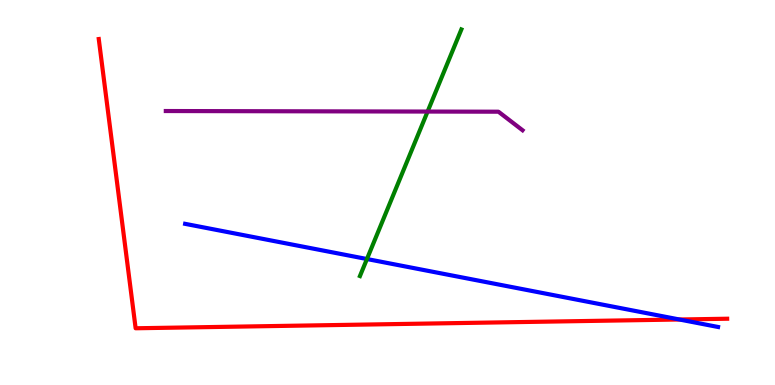[{'lines': ['blue', 'red'], 'intersections': [{'x': 8.77, 'y': 1.7}]}, {'lines': ['green', 'red'], 'intersections': []}, {'lines': ['purple', 'red'], 'intersections': []}, {'lines': ['blue', 'green'], 'intersections': [{'x': 4.73, 'y': 3.27}]}, {'lines': ['blue', 'purple'], 'intersections': []}, {'lines': ['green', 'purple'], 'intersections': [{'x': 5.52, 'y': 7.1}]}]